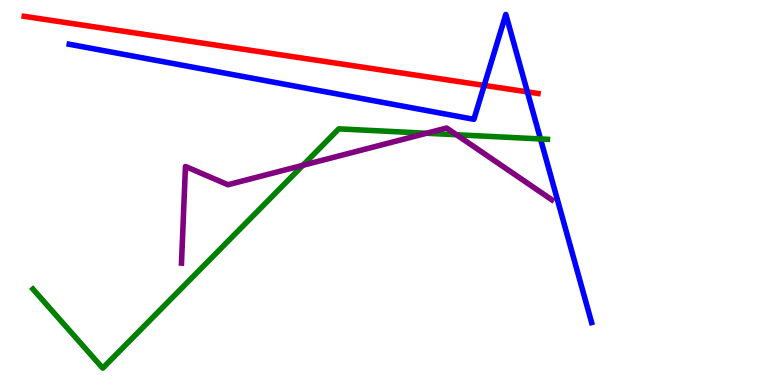[{'lines': ['blue', 'red'], 'intersections': [{'x': 6.25, 'y': 7.78}, {'x': 6.81, 'y': 7.61}]}, {'lines': ['green', 'red'], 'intersections': []}, {'lines': ['purple', 'red'], 'intersections': []}, {'lines': ['blue', 'green'], 'intersections': [{'x': 6.97, 'y': 6.39}]}, {'lines': ['blue', 'purple'], 'intersections': []}, {'lines': ['green', 'purple'], 'intersections': [{'x': 3.91, 'y': 5.71}, {'x': 5.5, 'y': 6.54}, {'x': 5.89, 'y': 6.5}]}]